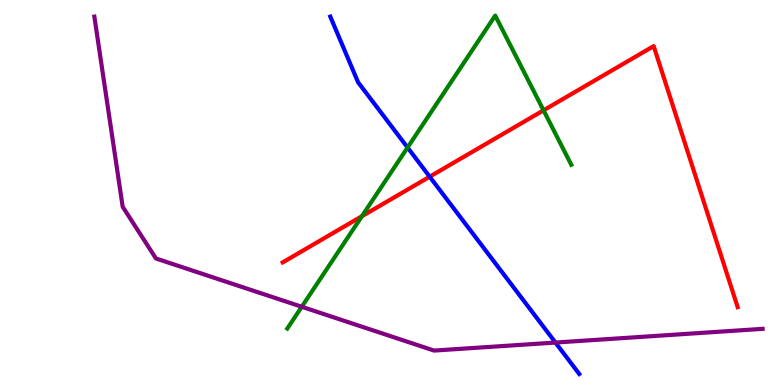[{'lines': ['blue', 'red'], 'intersections': [{'x': 5.54, 'y': 5.41}]}, {'lines': ['green', 'red'], 'intersections': [{'x': 4.67, 'y': 4.38}, {'x': 7.01, 'y': 7.13}]}, {'lines': ['purple', 'red'], 'intersections': []}, {'lines': ['blue', 'green'], 'intersections': [{'x': 5.26, 'y': 6.17}]}, {'lines': ['blue', 'purple'], 'intersections': [{'x': 7.17, 'y': 1.1}]}, {'lines': ['green', 'purple'], 'intersections': [{'x': 3.89, 'y': 2.03}]}]